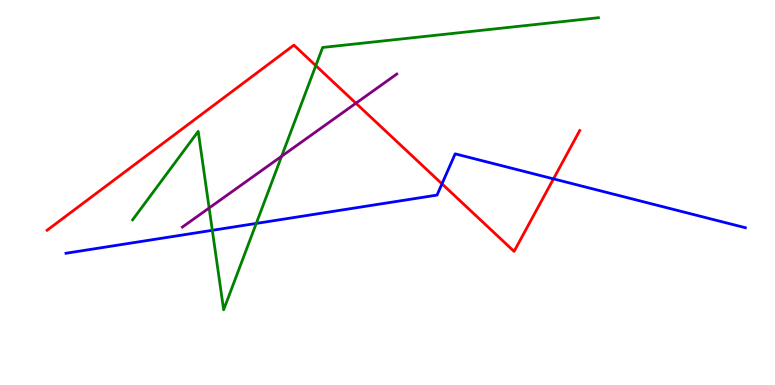[{'lines': ['blue', 'red'], 'intersections': [{'x': 5.7, 'y': 5.22}, {'x': 7.14, 'y': 5.35}]}, {'lines': ['green', 'red'], 'intersections': [{'x': 4.07, 'y': 8.29}]}, {'lines': ['purple', 'red'], 'intersections': [{'x': 4.59, 'y': 7.32}]}, {'lines': ['blue', 'green'], 'intersections': [{'x': 2.74, 'y': 4.02}, {'x': 3.31, 'y': 4.2}]}, {'lines': ['blue', 'purple'], 'intersections': []}, {'lines': ['green', 'purple'], 'intersections': [{'x': 2.7, 'y': 4.6}, {'x': 3.63, 'y': 5.94}]}]